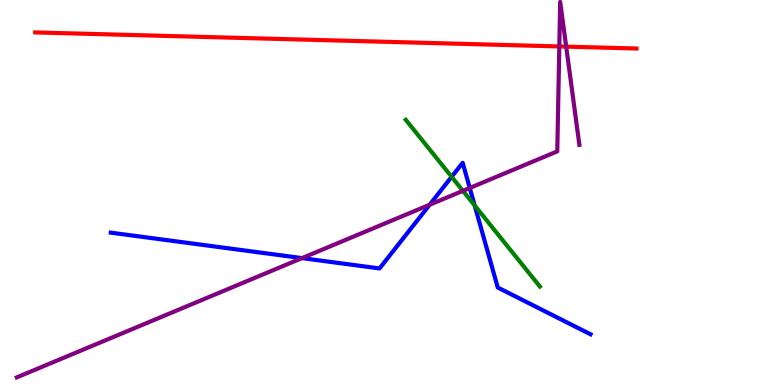[{'lines': ['blue', 'red'], 'intersections': []}, {'lines': ['green', 'red'], 'intersections': []}, {'lines': ['purple', 'red'], 'intersections': [{'x': 7.22, 'y': 8.79}, {'x': 7.31, 'y': 8.79}]}, {'lines': ['blue', 'green'], 'intersections': [{'x': 5.83, 'y': 5.41}, {'x': 6.12, 'y': 4.66}]}, {'lines': ['blue', 'purple'], 'intersections': [{'x': 3.9, 'y': 3.3}, {'x': 5.54, 'y': 4.68}, {'x': 6.06, 'y': 5.12}]}, {'lines': ['green', 'purple'], 'intersections': [{'x': 5.97, 'y': 5.04}]}]